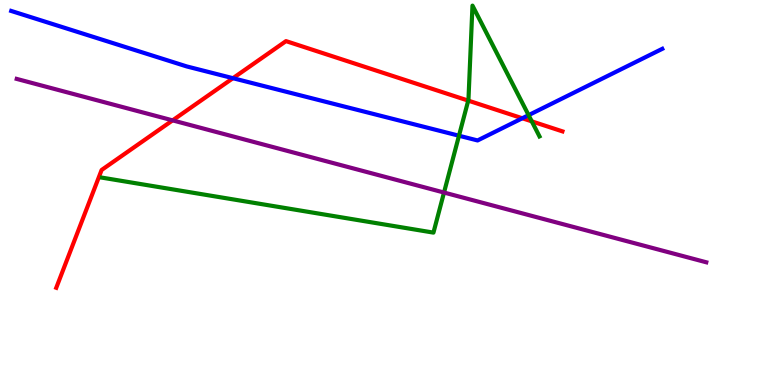[{'lines': ['blue', 'red'], 'intersections': [{'x': 3.01, 'y': 7.97}, {'x': 6.74, 'y': 6.93}]}, {'lines': ['green', 'red'], 'intersections': [{'x': 6.04, 'y': 7.39}, {'x': 6.86, 'y': 6.85}]}, {'lines': ['purple', 'red'], 'intersections': [{'x': 2.23, 'y': 6.87}]}, {'lines': ['blue', 'green'], 'intersections': [{'x': 5.92, 'y': 6.47}, {'x': 6.82, 'y': 7.01}]}, {'lines': ['blue', 'purple'], 'intersections': []}, {'lines': ['green', 'purple'], 'intersections': [{'x': 5.73, 'y': 5.0}]}]